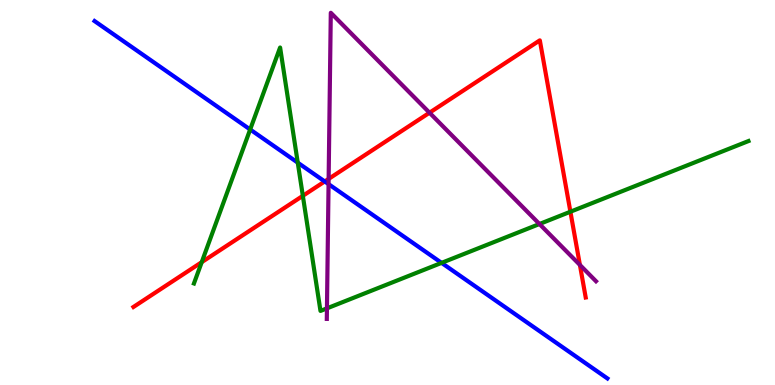[{'lines': ['blue', 'red'], 'intersections': [{'x': 4.19, 'y': 5.29}]}, {'lines': ['green', 'red'], 'intersections': [{'x': 2.6, 'y': 3.19}, {'x': 3.91, 'y': 4.91}, {'x': 7.36, 'y': 4.5}]}, {'lines': ['purple', 'red'], 'intersections': [{'x': 4.24, 'y': 5.35}, {'x': 5.54, 'y': 7.07}, {'x': 7.48, 'y': 3.12}]}, {'lines': ['blue', 'green'], 'intersections': [{'x': 3.23, 'y': 6.64}, {'x': 3.84, 'y': 5.78}, {'x': 5.7, 'y': 3.17}]}, {'lines': ['blue', 'purple'], 'intersections': [{'x': 4.24, 'y': 5.22}]}, {'lines': ['green', 'purple'], 'intersections': [{'x': 4.22, 'y': 1.99}, {'x': 6.96, 'y': 4.18}]}]